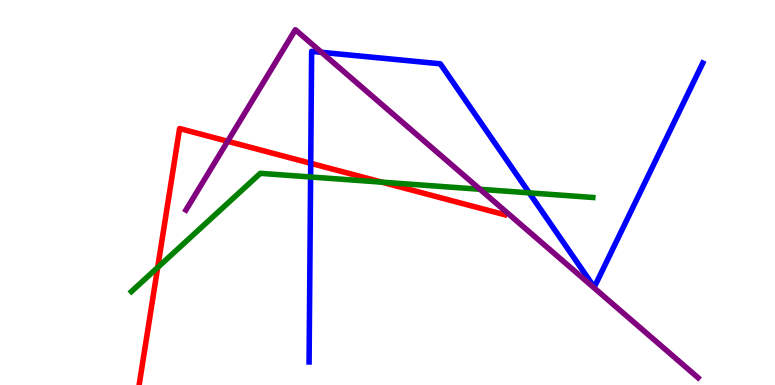[{'lines': ['blue', 'red'], 'intersections': [{'x': 4.01, 'y': 5.76}]}, {'lines': ['green', 'red'], 'intersections': [{'x': 2.03, 'y': 3.05}, {'x': 4.93, 'y': 5.27}]}, {'lines': ['purple', 'red'], 'intersections': [{'x': 2.94, 'y': 6.33}]}, {'lines': ['blue', 'green'], 'intersections': [{'x': 4.01, 'y': 5.4}, {'x': 6.83, 'y': 4.99}]}, {'lines': ['blue', 'purple'], 'intersections': [{'x': 4.15, 'y': 8.64}]}, {'lines': ['green', 'purple'], 'intersections': [{'x': 6.19, 'y': 5.08}]}]